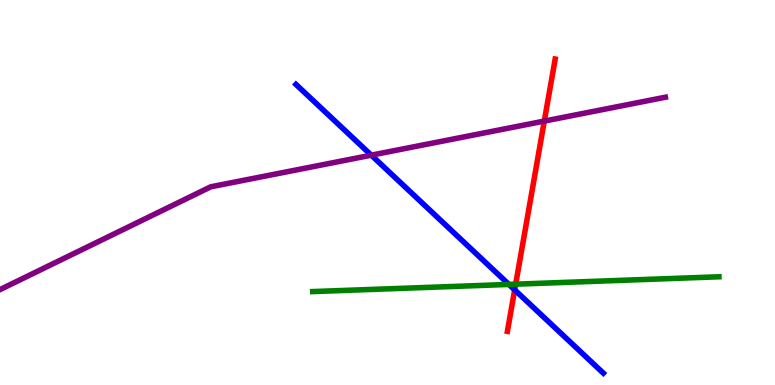[{'lines': ['blue', 'red'], 'intersections': [{'x': 6.64, 'y': 2.47}]}, {'lines': ['green', 'red'], 'intersections': [{'x': 6.65, 'y': 2.62}]}, {'lines': ['purple', 'red'], 'intersections': [{'x': 7.02, 'y': 6.85}]}, {'lines': ['blue', 'green'], 'intersections': [{'x': 6.57, 'y': 2.61}]}, {'lines': ['blue', 'purple'], 'intersections': [{'x': 4.79, 'y': 5.97}]}, {'lines': ['green', 'purple'], 'intersections': []}]